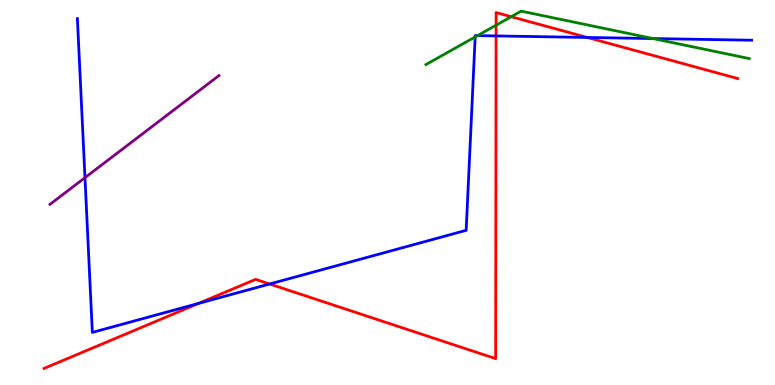[{'lines': ['blue', 'red'], 'intersections': [{'x': 2.56, 'y': 2.12}, {'x': 3.48, 'y': 2.62}, {'x': 6.4, 'y': 9.07}, {'x': 7.58, 'y': 9.03}]}, {'lines': ['green', 'red'], 'intersections': [{'x': 6.4, 'y': 9.35}, {'x': 6.6, 'y': 9.57}]}, {'lines': ['purple', 'red'], 'intersections': []}, {'lines': ['blue', 'green'], 'intersections': [{'x': 6.13, 'y': 9.04}, {'x': 6.16, 'y': 9.07}, {'x': 8.43, 'y': 9.0}]}, {'lines': ['blue', 'purple'], 'intersections': [{'x': 1.1, 'y': 5.38}]}, {'lines': ['green', 'purple'], 'intersections': []}]